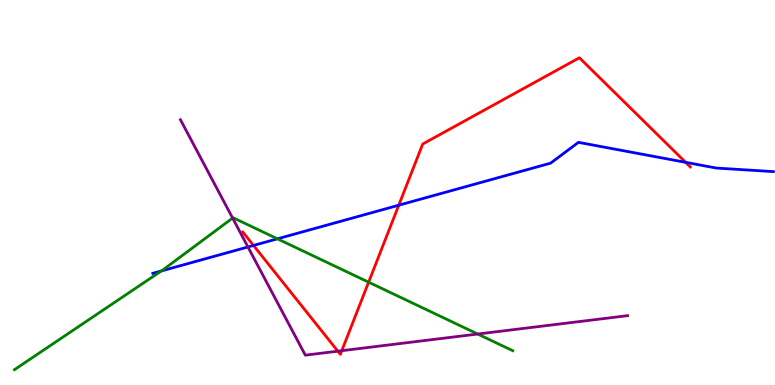[{'lines': ['blue', 'red'], 'intersections': [{'x': 3.27, 'y': 3.62}, {'x': 5.15, 'y': 4.67}, {'x': 8.85, 'y': 5.78}]}, {'lines': ['green', 'red'], 'intersections': [{'x': 4.76, 'y': 2.67}]}, {'lines': ['purple', 'red'], 'intersections': [{'x': 4.36, 'y': 0.878}, {'x': 4.41, 'y': 0.891}]}, {'lines': ['blue', 'green'], 'intersections': [{'x': 2.08, 'y': 2.96}, {'x': 3.58, 'y': 3.8}]}, {'lines': ['blue', 'purple'], 'intersections': [{'x': 3.2, 'y': 3.58}]}, {'lines': ['green', 'purple'], 'intersections': [{'x': 3.0, 'y': 4.34}, {'x': 6.16, 'y': 1.32}]}]